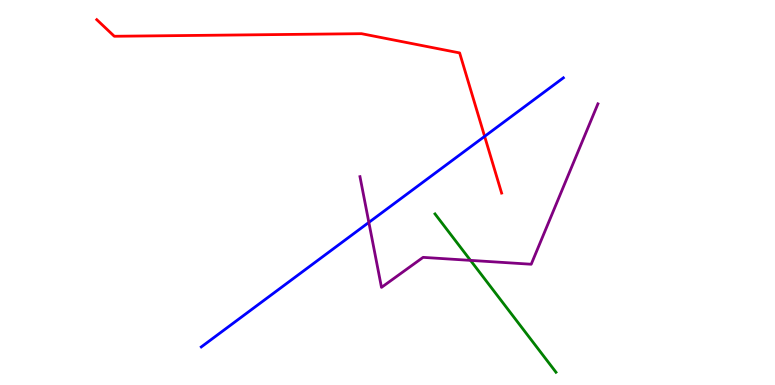[{'lines': ['blue', 'red'], 'intersections': [{'x': 6.25, 'y': 6.46}]}, {'lines': ['green', 'red'], 'intersections': []}, {'lines': ['purple', 'red'], 'intersections': []}, {'lines': ['blue', 'green'], 'intersections': []}, {'lines': ['blue', 'purple'], 'intersections': [{'x': 4.76, 'y': 4.22}]}, {'lines': ['green', 'purple'], 'intersections': [{'x': 6.07, 'y': 3.24}]}]